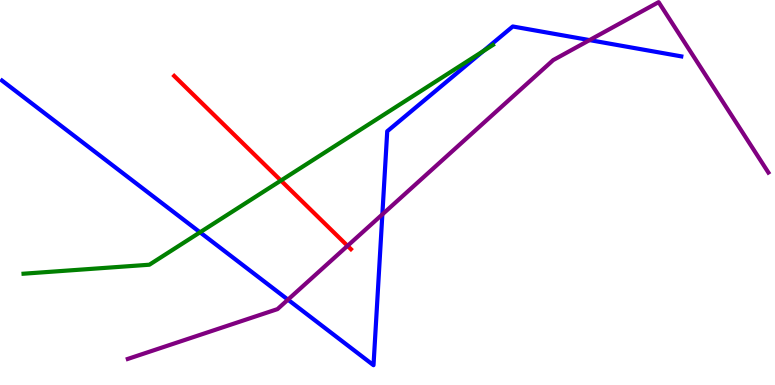[{'lines': ['blue', 'red'], 'intersections': []}, {'lines': ['green', 'red'], 'intersections': [{'x': 3.62, 'y': 5.31}]}, {'lines': ['purple', 'red'], 'intersections': [{'x': 4.48, 'y': 3.61}]}, {'lines': ['blue', 'green'], 'intersections': [{'x': 2.58, 'y': 3.97}, {'x': 6.24, 'y': 8.67}]}, {'lines': ['blue', 'purple'], 'intersections': [{'x': 3.72, 'y': 2.22}, {'x': 4.93, 'y': 4.43}, {'x': 7.61, 'y': 8.96}]}, {'lines': ['green', 'purple'], 'intersections': []}]